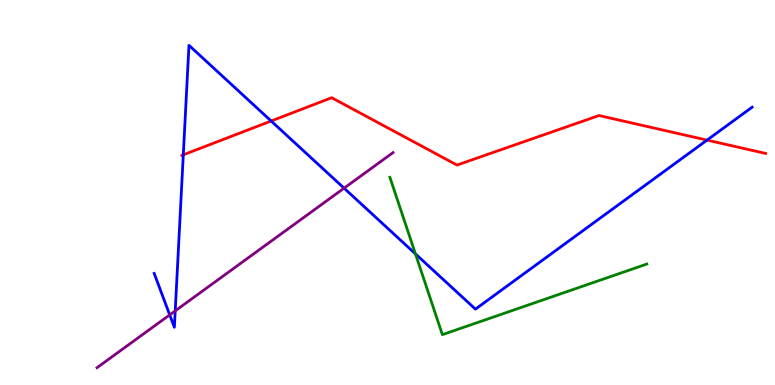[{'lines': ['blue', 'red'], 'intersections': [{'x': 2.37, 'y': 5.98}, {'x': 3.5, 'y': 6.86}, {'x': 9.12, 'y': 6.36}]}, {'lines': ['green', 'red'], 'intersections': []}, {'lines': ['purple', 'red'], 'intersections': []}, {'lines': ['blue', 'green'], 'intersections': [{'x': 5.36, 'y': 3.41}]}, {'lines': ['blue', 'purple'], 'intersections': [{'x': 2.19, 'y': 1.82}, {'x': 2.26, 'y': 1.93}, {'x': 4.44, 'y': 5.11}]}, {'lines': ['green', 'purple'], 'intersections': []}]